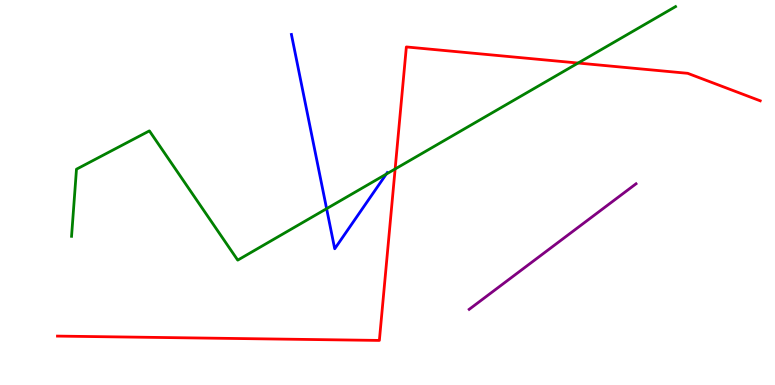[{'lines': ['blue', 'red'], 'intersections': []}, {'lines': ['green', 'red'], 'intersections': [{'x': 5.1, 'y': 5.61}, {'x': 7.46, 'y': 8.36}]}, {'lines': ['purple', 'red'], 'intersections': []}, {'lines': ['blue', 'green'], 'intersections': [{'x': 4.21, 'y': 4.58}, {'x': 4.98, 'y': 5.48}]}, {'lines': ['blue', 'purple'], 'intersections': []}, {'lines': ['green', 'purple'], 'intersections': []}]